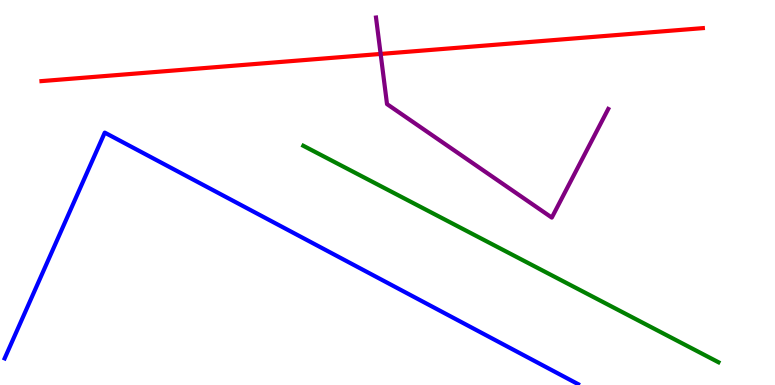[{'lines': ['blue', 'red'], 'intersections': []}, {'lines': ['green', 'red'], 'intersections': []}, {'lines': ['purple', 'red'], 'intersections': [{'x': 4.91, 'y': 8.6}]}, {'lines': ['blue', 'green'], 'intersections': []}, {'lines': ['blue', 'purple'], 'intersections': []}, {'lines': ['green', 'purple'], 'intersections': []}]